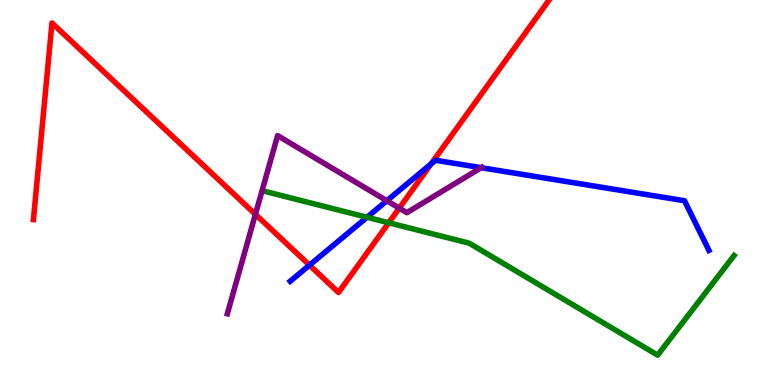[{'lines': ['blue', 'red'], 'intersections': [{'x': 3.99, 'y': 3.11}, {'x': 5.56, 'y': 5.74}]}, {'lines': ['green', 'red'], 'intersections': [{'x': 5.02, 'y': 4.21}]}, {'lines': ['purple', 'red'], 'intersections': [{'x': 3.3, 'y': 4.43}, {'x': 5.15, 'y': 4.59}]}, {'lines': ['blue', 'green'], 'intersections': [{'x': 4.74, 'y': 4.36}]}, {'lines': ['blue', 'purple'], 'intersections': [{'x': 4.99, 'y': 4.79}, {'x': 6.21, 'y': 5.64}]}, {'lines': ['green', 'purple'], 'intersections': []}]